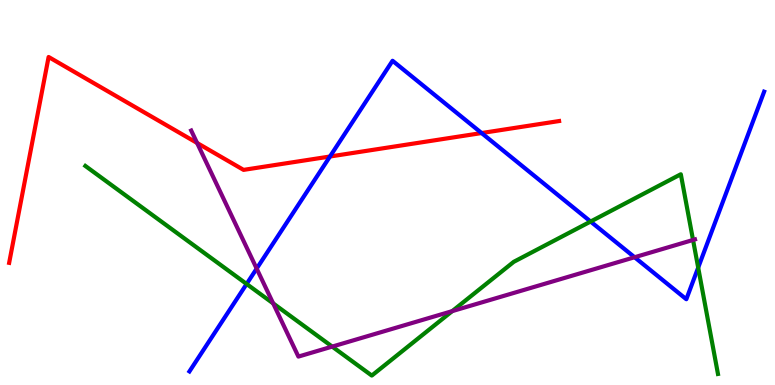[{'lines': ['blue', 'red'], 'intersections': [{'x': 4.26, 'y': 5.93}, {'x': 6.21, 'y': 6.54}]}, {'lines': ['green', 'red'], 'intersections': []}, {'lines': ['purple', 'red'], 'intersections': [{'x': 2.54, 'y': 6.29}]}, {'lines': ['blue', 'green'], 'intersections': [{'x': 3.18, 'y': 2.62}, {'x': 7.62, 'y': 4.25}, {'x': 9.01, 'y': 3.05}]}, {'lines': ['blue', 'purple'], 'intersections': [{'x': 3.31, 'y': 3.02}, {'x': 8.19, 'y': 3.32}]}, {'lines': ['green', 'purple'], 'intersections': [{'x': 3.52, 'y': 2.12}, {'x': 4.29, 'y': 0.997}, {'x': 5.84, 'y': 1.92}, {'x': 8.94, 'y': 3.77}]}]